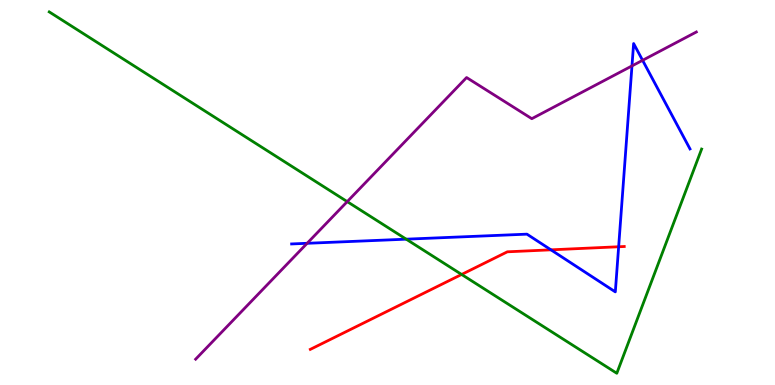[{'lines': ['blue', 'red'], 'intersections': [{'x': 7.11, 'y': 3.51}, {'x': 7.98, 'y': 3.59}]}, {'lines': ['green', 'red'], 'intersections': [{'x': 5.96, 'y': 2.87}]}, {'lines': ['purple', 'red'], 'intersections': []}, {'lines': ['blue', 'green'], 'intersections': [{'x': 5.24, 'y': 3.79}]}, {'lines': ['blue', 'purple'], 'intersections': [{'x': 3.96, 'y': 3.68}, {'x': 8.15, 'y': 8.29}, {'x': 8.29, 'y': 8.43}]}, {'lines': ['green', 'purple'], 'intersections': [{'x': 4.48, 'y': 4.76}]}]